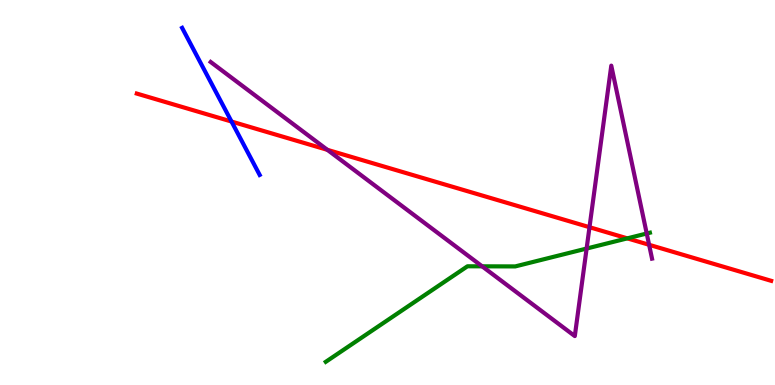[{'lines': ['blue', 'red'], 'intersections': [{'x': 2.99, 'y': 6.84}]}, {'lines': ['green', 'red'], 'intersections': [{'x': 8.09, 'y': 3.81}]}, {'lines': ['purple', 'red'], 'intersections': [{'x': 4.22, 'y': 6.11}, {'x': 7.61, 'y': 4.1}, {'x': 8.38, 'y': 3.64}]}, {'lines': ['blue', 'green'], 'intersections': []}, {'lines': ['blue', 'purple'], 'intersections': []}, {'lines': ['green', 'purple'], 'intersections': [{'x': 6.22, 'y': 3.08}, {'x': 7.57, 'y': 3.54}, {'x': 8.34, 'y': 3.94}]}]